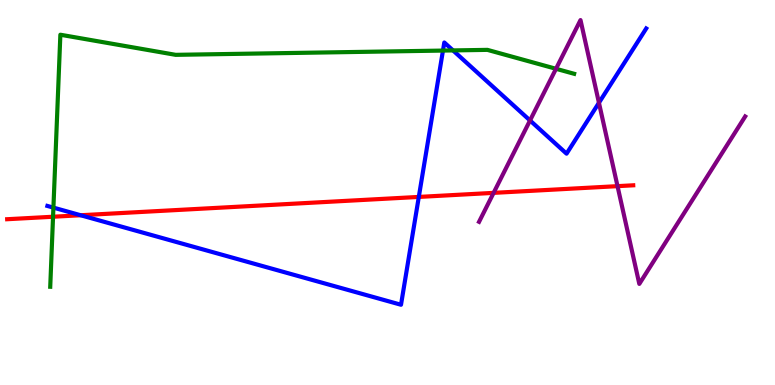[{'lines': ['blue', 'red'], 'intersections': [{'x': 1.04, 'y': 4.41}, {'x': 5.4, 'y': 4.89}]}, {'lines': ['green', 'red'], 'intersections': [{'x': 0.685, 'y': 4.37}]}, {'lines': ['purple', 'red'], 'intersections': [{'x': 6.37, 'y': 4.99}, {'x': 7.97, 'y': 5.16}]}, {'lines': ['blue', 'green'], 'intersections': [{'x': 0.689, 'y': 4.61}, {'x': 5.72, 'y': 8.69}, {'x': 5.85, 'y': 8.69}]}, {'lines': ['blue', 'purple'], 'intersections': [{'x': 6.84, 'y': 6.87}, {'x': 7.73, 'y': 7.33}]}, {'lines': ['green', 'purple'], 'intersections': [{'x': 7.17, 'y': 8.21}]}]